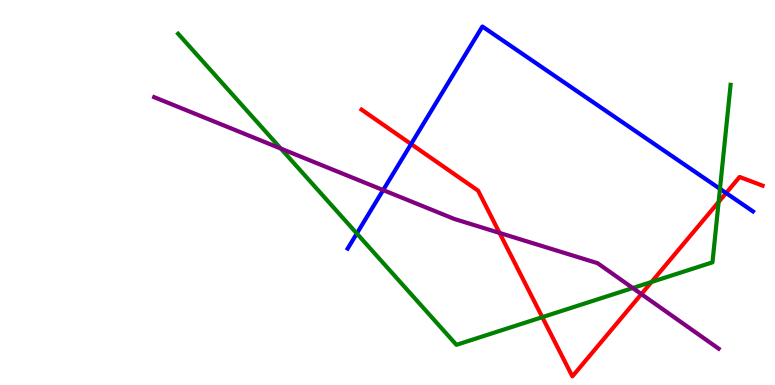[{'lines': ['blue', 'red'], 'intersections': [{'x': 5.3, 'y': 6.26}, {'x': 9.37, 'y': 4.99}]}, {'lines': ['green', 'red'], 'intersections': [{'x': 7.0, 'y': 1.76}, {'x': 8.41, 'y': 2.68}, {'x': 9.27, 'y': 4.75}]}, {'lines': ['purple', 'red'], 'intersections': [{'x': 6.45, 'y': 3.95}, {'x': 8.28, 'y': 2.36}]}, {'lines': ['blue', 'green'], 'intersections': [{'x': 4.6, 'y': 3.94}, {'x': 9.29, 'y': 5.1}]}, {'lines': ['blue', 'purple'], 'intersections': [{'x': 4.94, 'y': 5.06}]}, {'lines': ['green', 'purple'], 'intersections': [{'x': 3.62, 'y': 6.14}, {'x': 8.16, 'y': 2.52}]}]